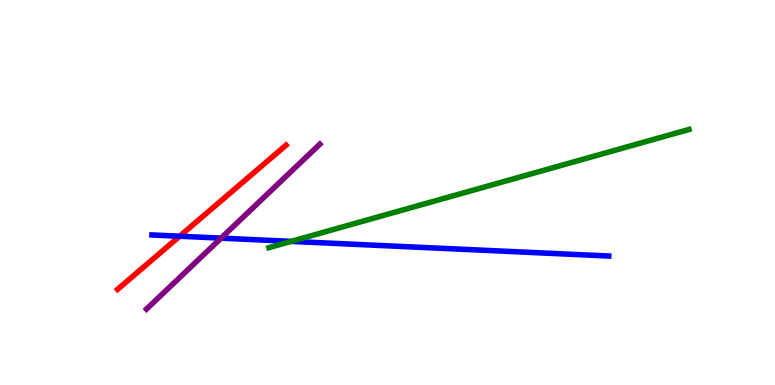[{'lines': ['blue', 'red'], 'intersections': [{'x': 2.32, 'y': 3.86}]}, {'lines': ['green', 'red'], 'intersections': []}, {'lines': ['purple', 'red'], 'intersections': []}, {'lines': ['blue', 'green'], 'intersections': [{'x': 3.76, 'y': 3.73}]}, {'lines': ['blue', 'purple'], 'intersections': [{'x': 2.85, 'y': 3.81}]}, {'lines': ['green', 'purple'], 'intersections': []}]